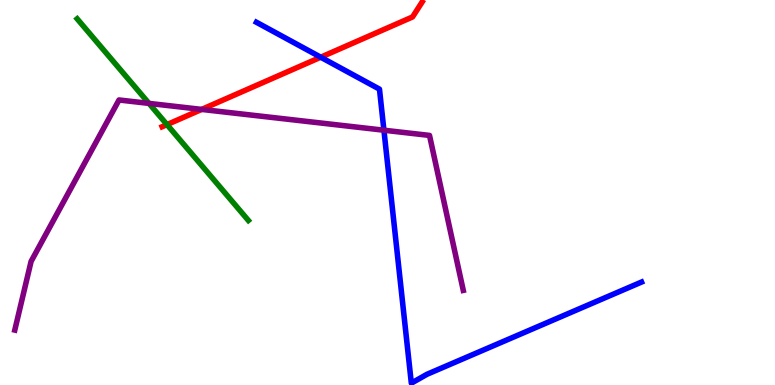[{'lines': ['blue', 'red'], 'intersections': [{'x': 4.14, 'y': 8.51}]}, {'lines': ['green', 'red'], 'intersections': [{'x': 2.15, 'y': 6.76}]}, {'lines': ['purple', 'red'], 'intersections': [{'x': 2.6, 'y': 7.16}]}, {'lines': ['blue', 'green'], 'intersections': []}, {'lines': ['blue', 'purple'], 'intersections': [{'x': 4.95, 'y': 6.62}]}, {'lines': ['green', 'purple'], 'intersections': [{'x': 1.92, 'y': 7.31}]}]